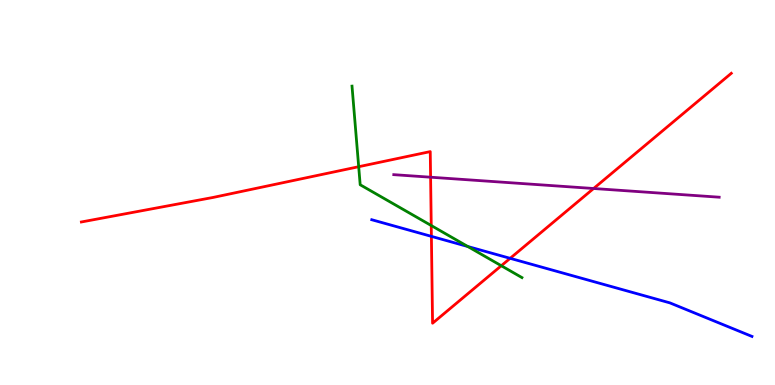[{'lines': ['blue', 'red'], 'intersections': [{'x': 5.57, 'y': 3.86}, {'x': 6.58, 'y': 3.29}]}, {'lines': ['green', 'red'], 'intersections': [{'x': 4.63, 'y': 5.67}, {'x': 5.56, 'y': 4.14}, {'x': 6.47, 'y': 3.1}]}, {'lines': ['purple', 'red'], 'intersections': [{'x': 5.56, 'y': 5.4}, {'x': 7.66, 'y': 5.1}]}, {'lines': ['blue', 'green'], 'intersections': [{'x': 6.04, 'y': 3.6}]}, {'lines': ['blue', 'purple'], 'intersections': []}, {'lines': ['green', 'purple'], 'intersections': []}]